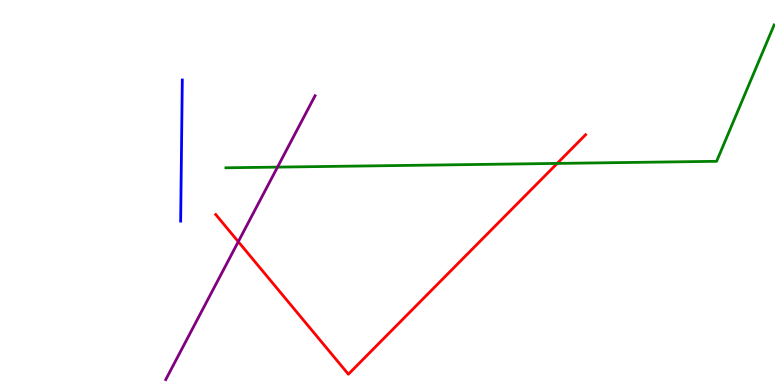[{'lines': ['blue', 'red'], 'intersections': []}, {'lines': ['green', 'red'], 'intersections': [{'x': 7.19, 'y': 5.76}]}, {'lines': ['purple', 'red'], 'intersections': [{'x': 3.07, 'y': 3.72}]}, {'lines': ['blue', 'green'], 'intersections': []}, {'lines': ['blue', 'purple'], 'intersections': []}, {'lines': ['green', 'purple'], 'intersections': [{'x': 3.58, 'y': 5.66}]}]